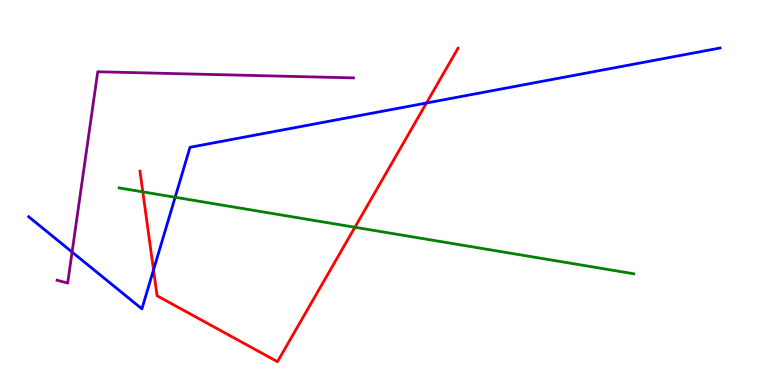[{'lines': ['blue', 'red'], 'intersections': [{'x': 1.98, 'y': 2.99}, {'x': 5.5, 'y': 7.32}]}, {'lines': ['green', 'red'], 'intersections': [{'x': 1.84, 'y': 5.02}, {'x': 4.58, 'y': 4.1}]}, {'lines': ['purple', 'red'], 'intersections': []}, {'lines': ['blue', 'green'], 'intersections': [{'x': 2.26, 'y': 4.88}]}, {'lines': ['blue', 'purple'], 'intersections': [{'x': 0.93, 'y': 3.45}]}, {'lines': ['green', 'purple'], 'intersections': []}]